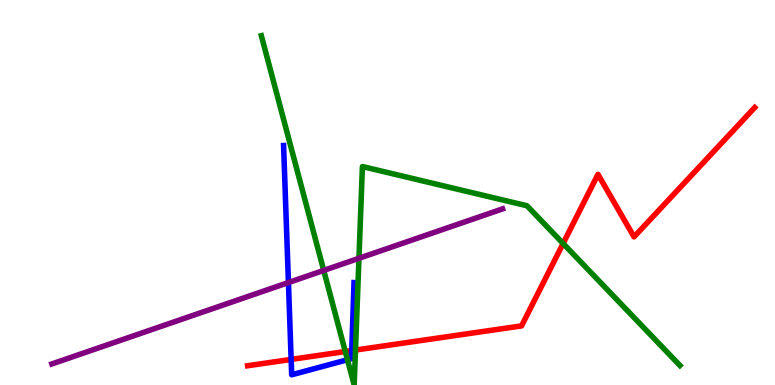[{'lines': ['blue', 'red'], 'intersections': [{'x': 3.76, 'y': 0.665}, {'x': 4.54, 'y': 0.894}]}, {'lines': ['green', 'red'], 'intersections': [{'x': 4.46, 'y': 0.869}, {'x': 4.59, 'y': 0.908}, {'x': 7.27, 'y': 3.68}]}, {'lines': ['purple', 'red'], 'intersections': []}, {'lines': ['blue', 'green'], 'intersections': [{'x': 4.48, 'y': 0.656}]}, {'lines': ['blue', 'purple'], 'intersections': [{'x': 3.72, 'y': 2.66}]}, {'lines': ['green', 'purple'], 'intersections': [{'x': 4.18, 'y': 2.98}, {'x': 4.63, 'y': 3.29}]}]